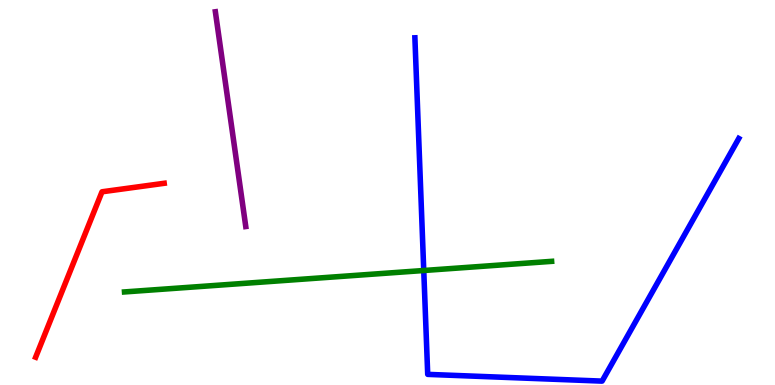[{'lines': ['blue', 'red'], 'intersections': []}, {'lines': ['green', 'red'], 'intersections': []}, {'lines': ['purple', 'red'], 'intersections': []}, {'lines': ['blue', 'green'], 'intersections': [{'x': 5.47, 'y': 2.97}]}, {'lines': ['blue', 'purple'], 'intersections': []}, {'lines': ['green', 'purple'], 'intersections': []}]